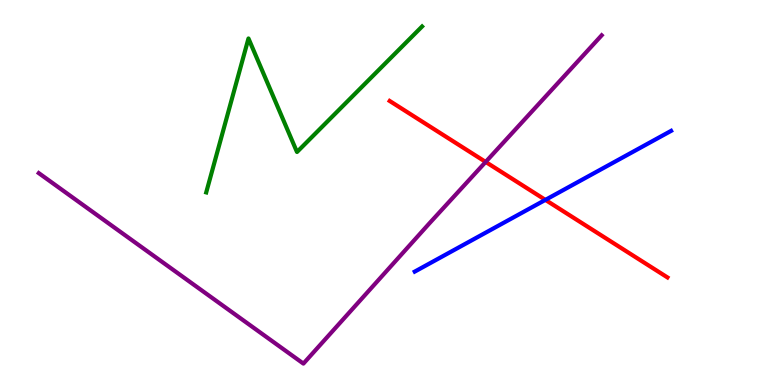[{'lines': ['blue', 'red'], 'intersections': [{'x': 7.04, 'y': 4.81}]}, {'lines': ['green', 'red'], 'intersections': []}, {'lines': ['purple', 'red'], 'intersections': [{'x': 6.27, 'y': 5.79}]}, {'lines': ['blue', 'green'], 'intersections': []}, {'lines': ['blue', 'purple'], 'intersections': []}, {'lines': ['green', 'purple'], 'intersections': []}]